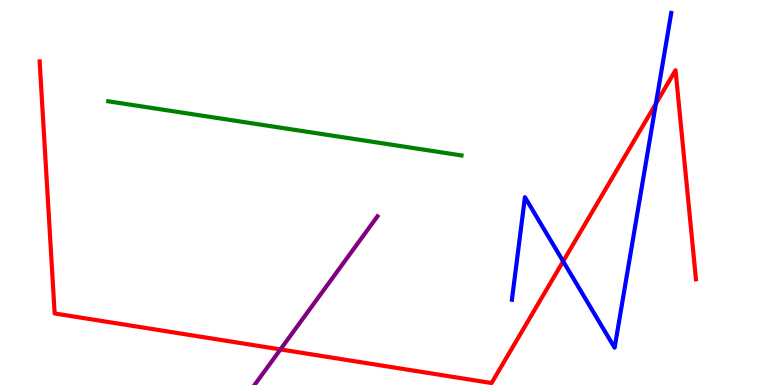[{'lines': ['blue', 'red'], 'intersections': [{'x': 7.27, 'y': 3.21}, {'x': 8.46, 'y': 7.31}]}, {'lines': ['green', 'red'], 'intersections': []}, {'lines': ['purple', 'red'], 'intersections': [{'x': 3.62, 'y': 0.924}]}, {'lines': ['blue', 'green'], 'intersections': []}, {'lines': ['blue', 'purple'], 'intersections': []}, {'lines': ['green', 'purple'], 'intersections': []}]